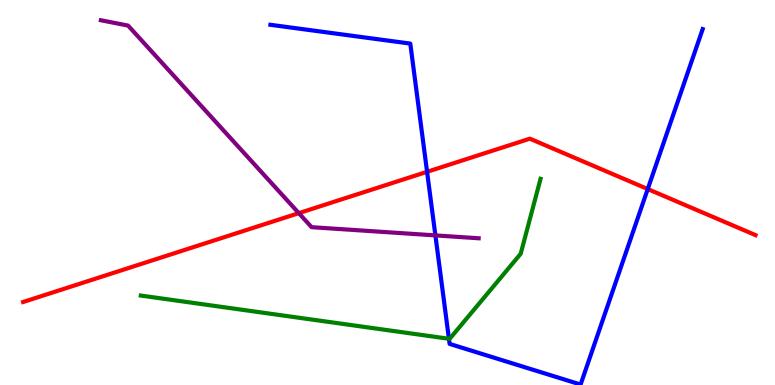[{'lines': ['blue', 'red'], 'intersections': [{'x': 5.51, 'y': 5.54}, {'x': 8.36, 'y': 5.09}]}, {'lines': ['green', 'red'], 'intersections': []}, {'lines': ['purple', 'red'], 'intersections': [{'x': 3.86, 'y': 4.46}]}, {'lines': ['blue', 'green'], 'intersections': [{'x': 5.79, 'y': 1.2}]}, {'lines': ['blue', 'purple'], 'intersections': [{'x': 5.62, 'y': 3.89}]}, {'lines': ['green', 'purple'], 'intersections': []}]